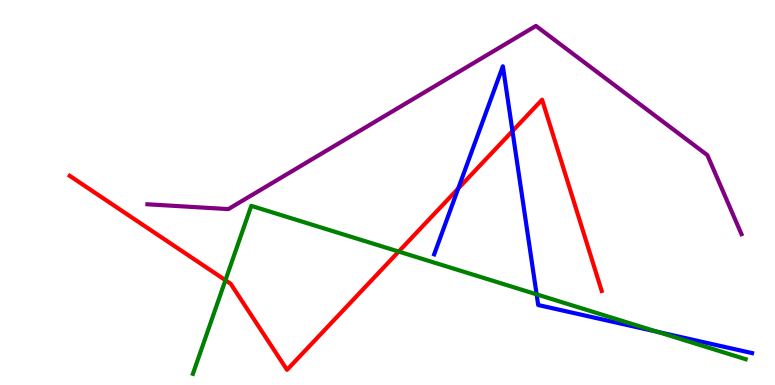[{'lines': ['blue', 'red'], 'intersections': [{'x': 5.91, 'y': 5.1}, {'x': 6.61, 'y': 6.6}]}, {'lines': ['green', 'red'], 'intersections': [{'x': 2.91, 'y': 2.72}, {'x': 5.14, 'y': 3.47}]}, {'lines': ['purple', 'red'], 'intersections': []}, {'lines': ['blue', 'green'], 'intersections': [{'x': 6.92, 'y': 2.35}, {'x': 8.48, 'y': 1.38}]}, {'lines': ['blue', 'purple'], 'intersections': []}, {'lines': ['green', 'purple'], 'intersections': []}]